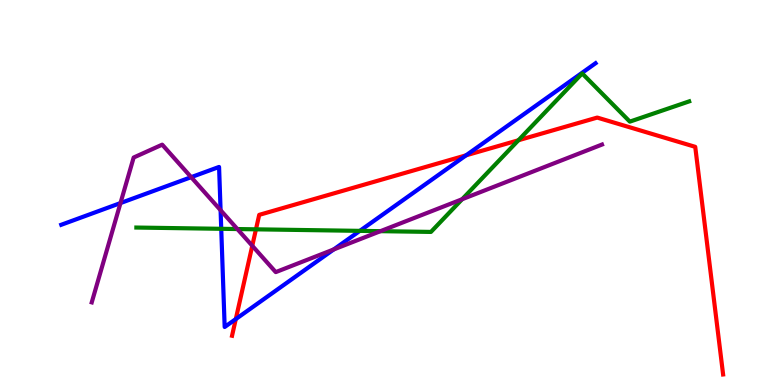[{'lines': ['blue', 'red'], 'intersections': [{'x': 3.04, 'y': 1.71}, {'x': 6.01, 'y': 5.97}]}, {'lines': ['green', 'red'], 'intersections': [{'x': 3.3, 'y': 4.04}, {'x': 6.69, 'y': 6.36}]}, {'lines': ['purple', 'red'], 'intersections': [{'x': 3.26, 'y': 3.62}]}, {'lines': ['blue', 'green'], 'intersections': [{'x': 2.85, 'y': 4.06}, {'x': 4.64, 'y': 4.0}]}, {'lines': ['blue', 'purple'], 'intersections': [{'x': 1.55, 'y': 4.73}, {'x': 2.47, 'y': 5.4}, {'x': 2.85, 'y': 4.54}, {'x': 4.31, 'y': 3.52}]}, {'lines': ['green', 'purple'], 'intersections': [{'x': 3.06, 'y': 4.05}, {'x': 4.91, 'y': 4.0}, {'x': 5.96, 'y': 4.83}]}]